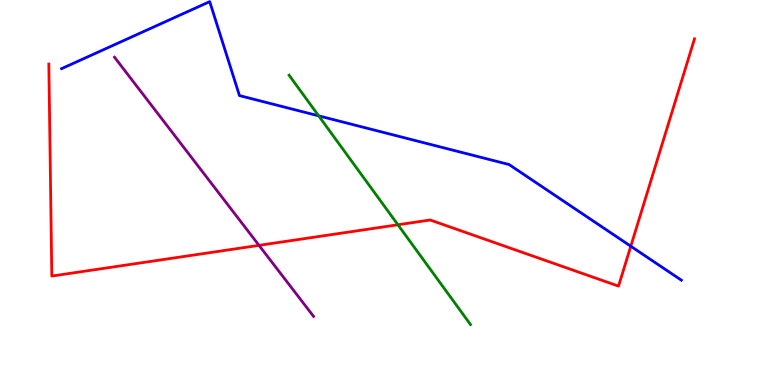[{'lines': ['blue', 'red'], 'intersections': [{'x': 8.14, 'y': 3.6}]}, {'lines': ['green', 'red'], 'intersections': [{'x': 5.13, 'y': 4.16}]}, {'lines': ['purple', 'red'], 'intersections': [{'x': 3.34, 'y': 3.63}]}, {'lines': ['blue', 'green'], 'intersections': [{'x': 4.11, 'y': 6.99}]}, {'lines': ['blue', 'purple'], 'intersections': []}, {'lines': ['green', 'purple'], 'intersections': []}]